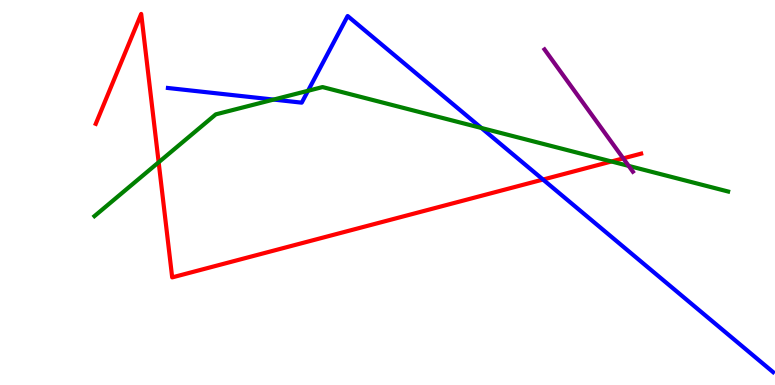[{'lines': ['blue', 'red'], 'intersections': [{'x': 7.01, 'y': 5.34}]}, {'lines': ['green', 'red'], 'intersections': [{'x': 2.05, 'y': 5.78}, {'x': 7.89, 'y': 5.81}]}, {'lines': ['purple', 'red'], 'intersections': [{'x': 8.04, 'y': 5.89}]}, {'lines': ['blue', 'green'], 'intersections': [{'x': 3.53, 'y': 7.41}, {'x': 3.97, 'y': 7.64}, {'x': 6.21, 'y': 6.68}]}, {'lines': ['blue', 'purple'], 'intersections': []}, {'lines': ['green', 'purple'], 'intersections': [{'x': 8.11, 'y': 5.69}]}]